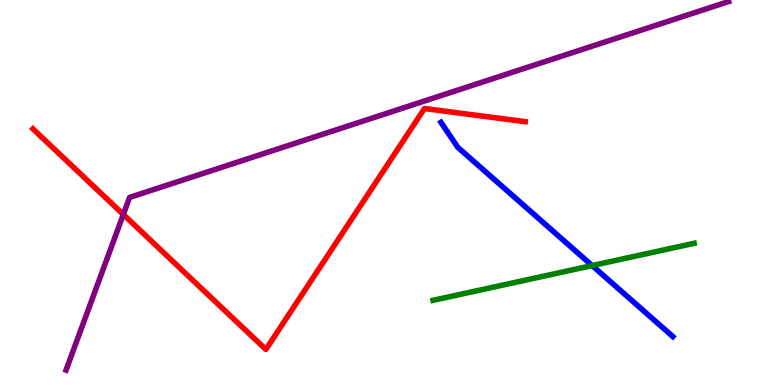[{'lines': ['blue', 'red'], 'intersections': []}, {'lines': ['green', 'red'], 'intersections': []}, {'lines': ['purple', 'red'], 'intersections': [{'x': 1.59, 'y': 4.43}]}, {'lines': ['blue', 'green'], 'intersections': [{'x': 7.64, 'y': 3.1}]}, {'lines': ['blue', 'purple'], 'intersections': []}, {'lines': ['green', 'purple'], 'intersections': []}]